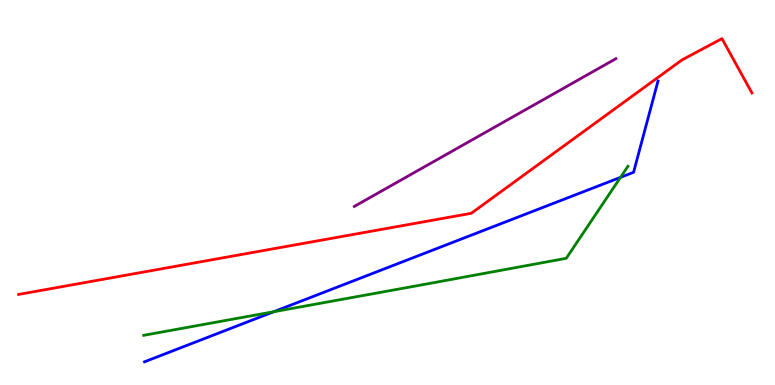[{'lines': ['blue', 'red'], 'intersections': []}, {'lines': ['green', 'red'], 'intersections': []}, {'lines': ['purple', 'red'], 'intersections': []}, {'lines': ['blue', 'green'], 'intersections': [{'x': 3.53, 'y': 1.9}, {'x': 8.01, 'y': 5.39}]}, {'lines': ['blue', 'purple'], 'intersections': []}, {'lines': ['green', 'purple'], 'intersections': []}]